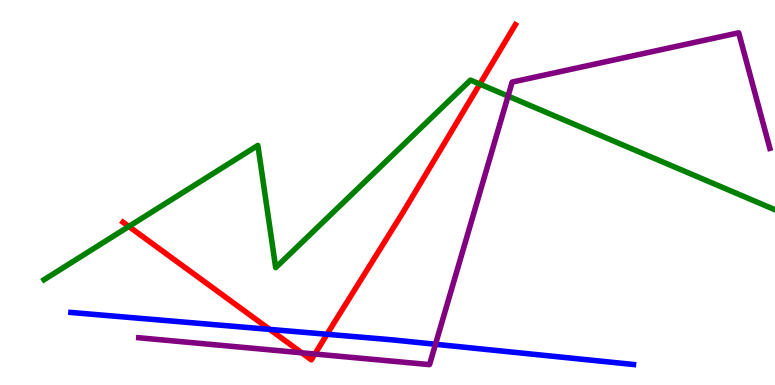[{'lines': ['blue', 'red'], 'intersections': [{'x': 3.48, 'y': 1.44}, {'x': 4.22, 'y': 1.32}]}, {'lines': ['green', 'red'], 'intersections': [{'x': 1.66, 'y': 4.12}, {'x': 6.19, 'y': 7.82}]}, {'lines': ['purple', 'red'], 'intersections': [{'x': 3.89, 'y': 0.836}, {'x': 4.06, 'y': 0.805}]}, {'lines': ['blue', 'green'], 'intersections': []}, {'lines': ['blue', 'purple'], 'intersections': [{'x': 5.62, 'y': 1.06}]}, {'lines': ['green', 'purple'], 'intersections': [{'x': 6.56, 'y': 7.5}]}]